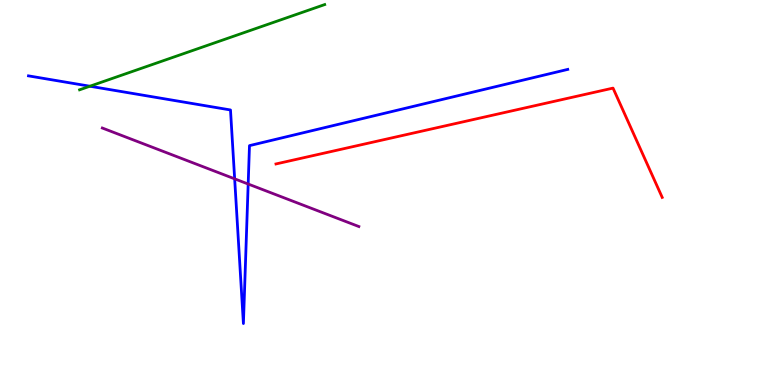[{'lines': ['blue', 'red'], 'intersections': []}, {'lines': ['green', 'red'], 'intersections': []}, {'lines': ['purple', 'red'], 'intersections': []}, {'lines': ['blue', 'green'], 'intersections': [{'x': 1.16, 'y': 7.76}]}, {'lines': ['blue', 'purple'], 'intersections': [{'x': 3.03, 'y': 5.35}, {'x': 3.2, 'y': 5.22}]}, {'lines': ['green', 'purple'], 'intersections': []}]